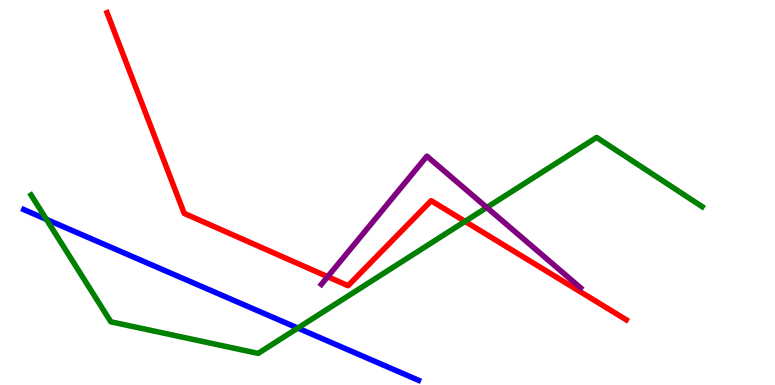[{'lines': ['blue', 'red'], 'intersections': []}, {'lines': ['green', 'red'], 'intersections': [{'x': 6.0, 'y': 4.25}]}, {'lines': ['purple', 'red'], 'intersections': [{'x': 4.23, 'y': 2.81}]}, {'lines': ['blue', 'green'], 'intersections': [{'x': 0.599, 'y': 4.3}, {'x': 3.84, 'y': 1.48}]}, {'lines': ['blue', 'purple'], 'intersections': []}, {'lines': ['green', 'purple'], 'intersections': [{'x': 6.28, 'y': 4.61}]}]